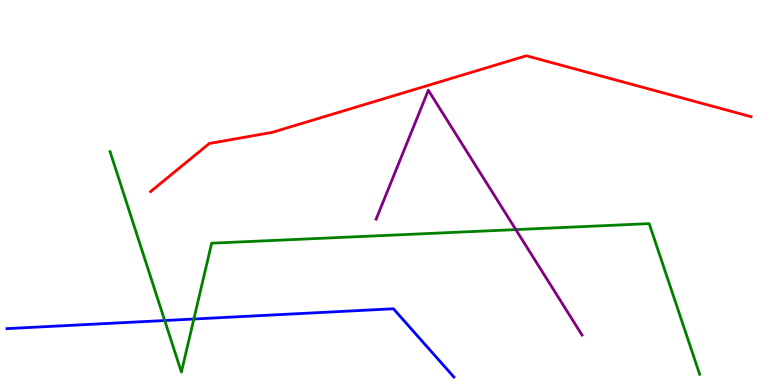[{'lines': ['blue', 'red'], 'intersections': []}, {'lines': ['green', 'red'], 'intersections': []}, {'lines': ['purple', 'red'], 'intersections': []}, {'lines': ['blue', 'green'], 'intersections': [{'x': 2.13, 'y': 1.67}, {'x': 2.5, 'y': 1.71}]}, {'lines': ['blue', 'purple'], 'intersections': []}, {'lines': ['green', 'purple'], 'intersections': [{'x': 6.66, 'y': 4.04}]}]